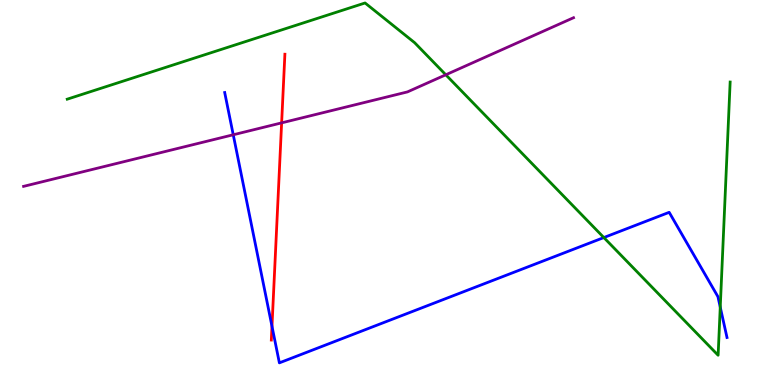[{'lines': ['blue', 'red'], 'intersections': [{'x': 3.51, 'y': 1.53}]}, {'lines': ['green', 'red'], 'intersections': []}, {'lines': ['purple', 'red'], 'intersections': [{'x': 3.63, 'y': 6.81}]}, {'lines': ['blue', 'green'], 'intersections': [{'x': 7.79, 'y': 3.83}, {'x': 9.29, 'y': 2.02}]}, {'lines': ['blue', 'purple'], 'intersections': [{'x': 3.01, 'y': 6.5}]}, {'lines': ['green', 'purple'], 'intersections': [{'x': 5.75, 'y': 8.06}]}]